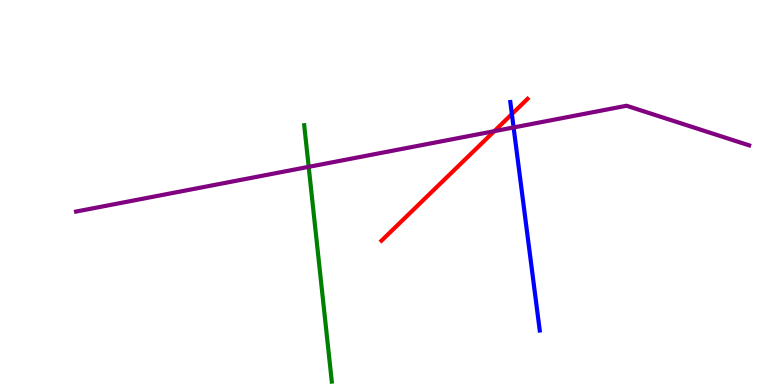[{'lines': ['blue', 'red'], 'intersections': [{'x': 6.6, 'y': 7.04}]}, {'lines': ['green', 'red'], 'intersections': []}, {'lines': ['purple', 'red'], 'intersections': [{'x': 6.38, 'y': 6.59}]}, {'lines': ['blue', 'green'], 'intersections': []}, {'lines': ['blue', 'purple'], 'intersections': [{'x': 6.63, 'y': 6.69}]}, {'lines': ['green', 'purple'], 'intersections': [{'x': 3.98, 'y': 5.67}]}]